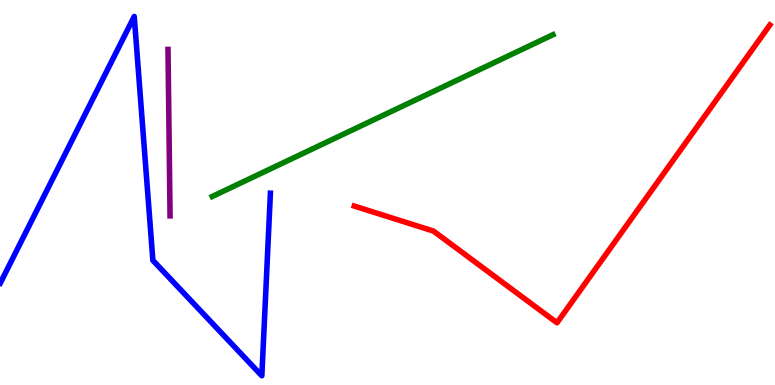[{'lines': ['blue', 'red'], 'intersections': []}, {'lines': ['green', 'red'], 'intersections': []}, {'lines': ['purple', 'red'], 'intersections': []}, {'lines': ['blue', 'green'], 'intersections': []}, {'lines': ['blue', 'purple'], 'intersections': []}, {'lines': ['green', 'purple'], 'intersections': []}]